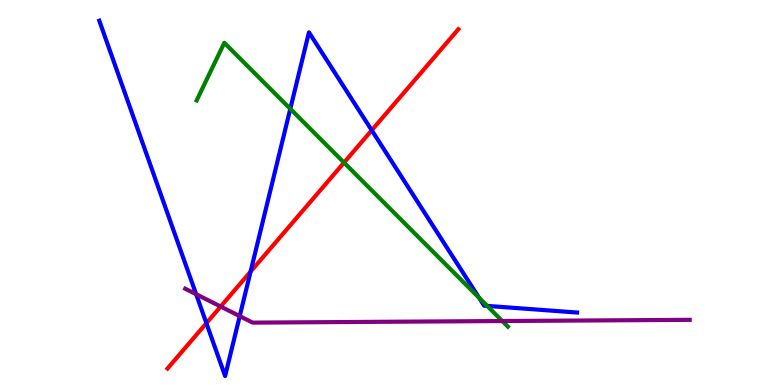[{'lines': ['blue', 'red'], 'intersections': [{'x': 2.66, 'y': 1.61}, {'x': 3.23, 'y': 2.95}, {'x': 4.8, 'y': 6.62}]}, {'lines': ['green', 'red'], 'intersections': [{'x': 4.44, 'y': 5.78}]}, {'lines': ['purple', 'red'], 'intersections': [{'x': 2.85, 'y': 2.04}]}, {'lines': ['blue', 'green'], 'intersections': [{'x': 3.75, 'y': 7.17}, {'x': 6.18, 'y': 2.26}, {'x': 6.29, 'y': 2.06}]}, {'lines': ['blue', 'purple'], 'intersections': [{'x': 2.53, 'y': 2.36}, {'x': 3.09, 'y': 1.79}]}, {'lines': ['green', 'purple'], 'intersections': [{'x': 6.48, 'y': 1.66}]}]